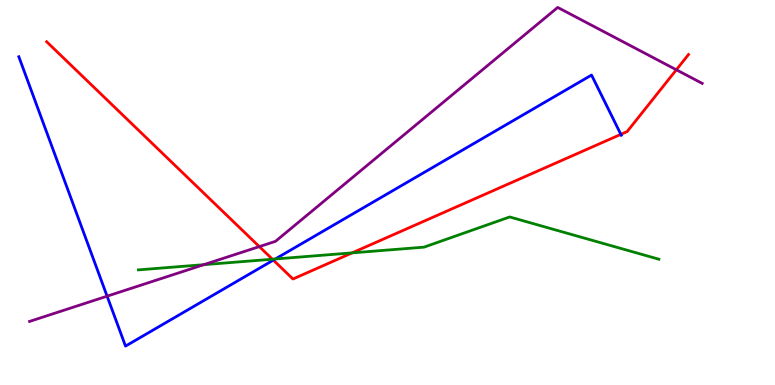[{'lines': ['blue', 'red'], 'intersections': [{'x': 3.53, 'y': 3.24}, {'x': 8.01, 'y': 6.51}]}, {'lines': ['green', 'red'], 'intersections': [{'x': 3.51, 'y': 3.27}, {'x': 4.54, 'y': 3.43}]}, {'lines': ['purple', 'red'], 'intersections': [{'x': 3.35, 'y': 3.59}, {'x': 8.73, 'y': 8.19}]}, {'lines': ['blue', 'green'], 'intersections': [{'x': 3.55, 'y': 3.27}]}, {'lines': ['blue', 'purple'], 'intersections': [{'x': 1.38, 'y': 2.31}]}, {'lines': ['green', 'purple'], 'intersections': [{'x': 2.63, 'y': 3.13}]}]